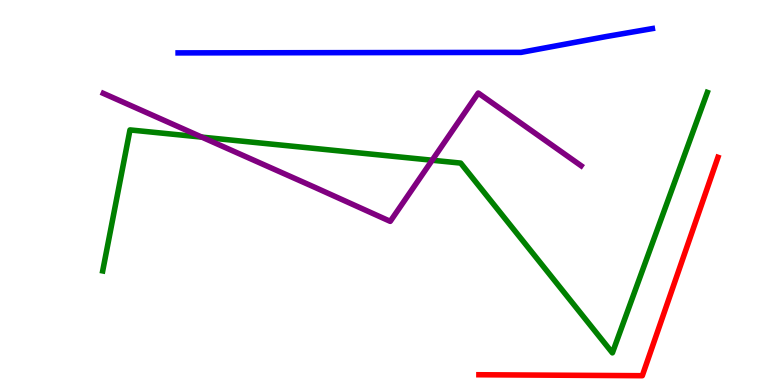[{'lines': ['blue', 'red'], 'intersections': []}, {'lines': ['green', 'red'], 'intersections': []}, {'lines': ['purple', 'red'], 'intersections': []}, {'lines': ['blue', 'green'], 'intersections': []}, {'lines': ['blue', 'purple'], 'intersections': []}, {'lines': ['green', 'purple'], 'intersections': [{'x': 2.6, 'y': 6.44}, {'x': 5.58, 'y': 5.84}]}]